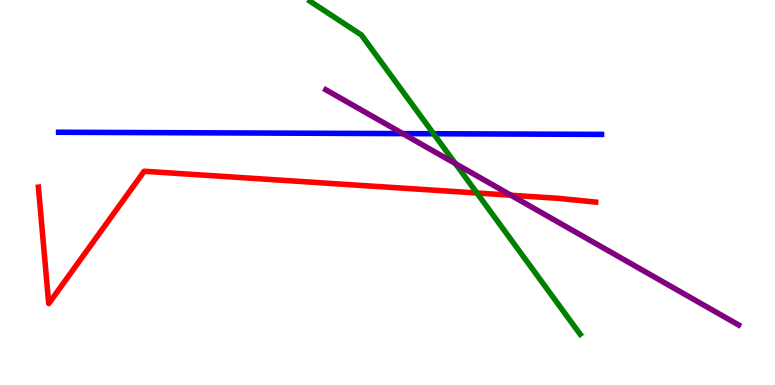[{'lines': ['blue', 'red'], 'intersections': []}, {'lines': ['green', 'red'], 'intersections': [{'x': 6.15, 'y': 4.99}]}, {'lines': ['purple', 'red'], 'intersections': [{'x': 6.59, 'y': 4.93}]}, {'lines': ['blue', 'green'], 'intersections': [{'x': 5.59, 'y': 6.53}]}, {'lines': ['blue', 'purple'], 'intersections': [{'x': 5.2, 'y': 6.53}]}, {'lines': ['green', 'purple'], 'intersections': [{'x': 5.88, 'y': 5.75}]}]